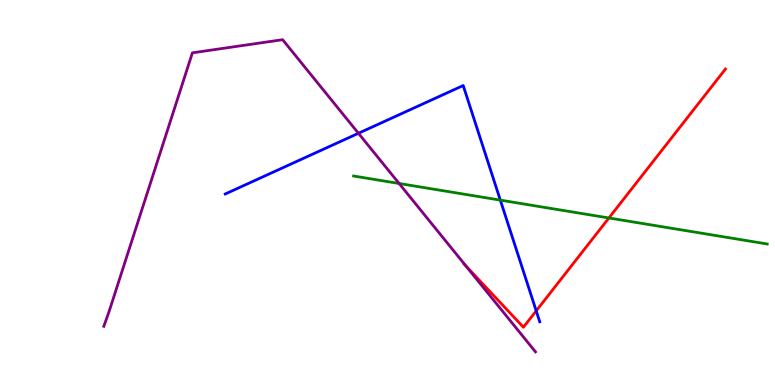[{'lines': ['blue', 'red'], 'intersections': [{'x': 6.92, 'y': 1.93}]}, {'lines': ['green', 'red'], 'intersections': [{'x': 7.86, 'y': 4.34}]}, {'lines': ['purple', 'red'], 'intersections': [{'x': 6.01, 'y': 3.09}]}, {'lines': ['blue', 'green'], 'intersections': [{'x': 6.46, 'y': 4.8}]}, {'lines': ['blue', 'purple'], 'intersections': [{'x': 4.62, 'y': 6.54}]}, {'lines': ['green', 'purple'], 'intersections': [{'x': 5.15, 'y': 5.23}]}]